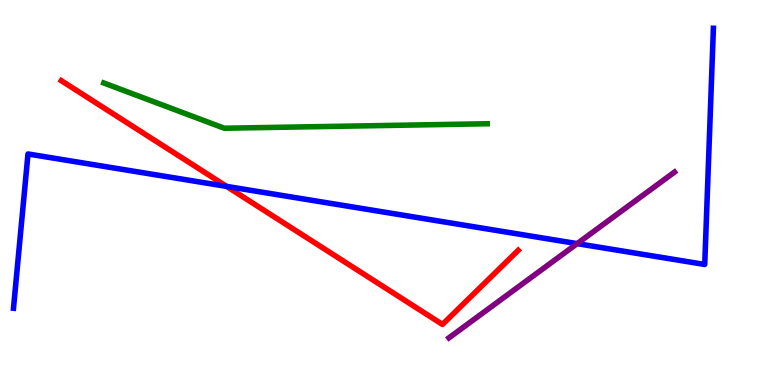[{'lines': ['blue', 'red'], 'intersections': [{'x': 2.92, 'y': 5.16}]}, {'lines': ['green', 'red'], 'intersections': []}, {'lines': ['purple', 'red'], 'intersections': []}, {'lines': ['blue', 'green'], 'intersections': []}, {'lines': ['blue', 'purple'], 'intersections': [{'x': 7.45, 'y': 3.67}]}, {'lines': ['green', 'purple'], 'intersections': []}]